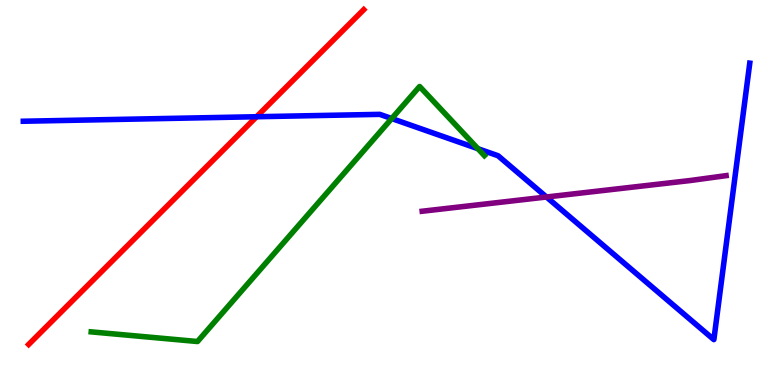[{'lines': ['blue', 'red'], 'intersections': [{'x': 3.31, 'y': 6.97}]}, {'lines': ['green', 'red'], 'intersections': []}, {'lines': ['purple', 'red'], 'intersections': []}, {'lines': ['blue', 'green'], 'intersections': [{'x': 5.05, 'y': 6.92}, {'x': 6.17, 'y': 6.14}]}, {'lines': ['blue', 'purple'], 'intersections': [{'x': 7.05, 'y': 4.88}]}, {'lines': ['green', 'purple'], 'intersections': []}]